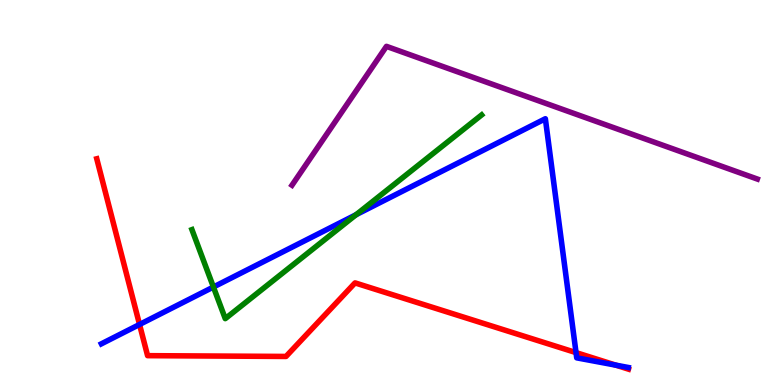[{'lines': ['blue', 'red'], 'intersections': [{'x': 1.8, 'y': 1.57}, {'x': 7.43, 'y': 0.841}, {'x': 7.95, 'y': 0.516}]}, {'lines': ['green', 'red'], 'intersections': []}, {'lines': ['purple', 'red'], 'intersections': []}, {'lines': ['blue', 'green'], 'intersections': [{'x': 2.75, 'y': 2.54}, {'x': 4.59, 'y': 4.42}]}, {'lines': ['blue', 'purple'], 'intersections': []}, {'lines': ['green', 'purple'], 'intersections': []}]